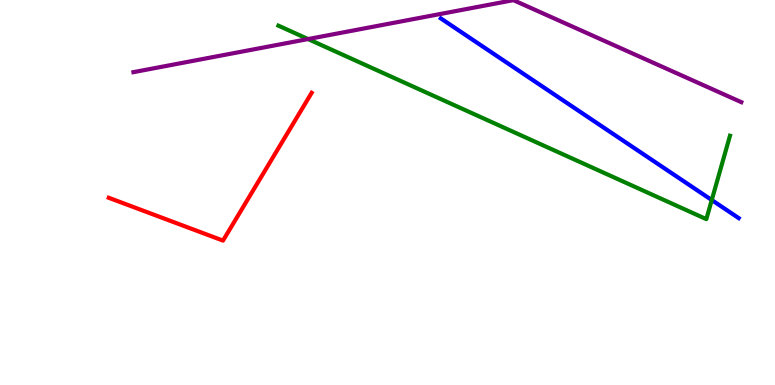[{'lines': ['blue', 'red'], 'intersections': []}, {'lines': ['green', 'red'], 'intersections': []}, {'lines': ['purple', 'red'], 'intersections': []}, {'lines': ['blue', 'green'], 'intersections': [{'x': 9.18, 'y': 4.8}]}, {'lines': ['blue', 'purple'], 'intersections': []}, {'lines': ['green', 'purple'], 'intersections': [{'x': 3.97, 'y': 8.99}]}]